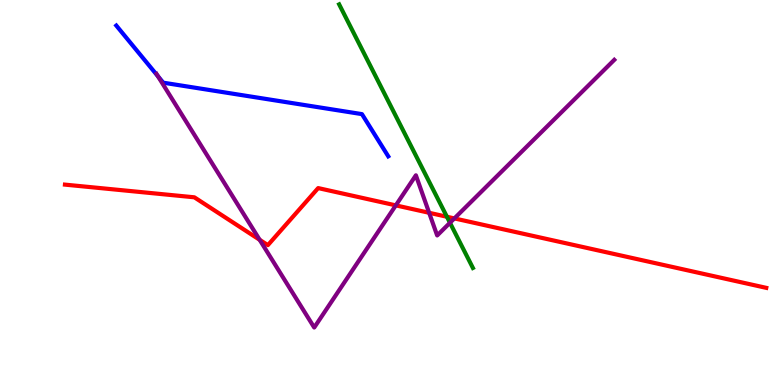[{'lines': ['blue', 'red'], 'intersections': []}, {'lines': ['green', 'red'], 'intersections': [{'x': 5.77, 'y': 4.37}]}, {'lines': ['purple', 'red'], 'intersections': [{'x': 3.35, 'y': 3.77}, {'x': 5.11, 'y': 4.67}, {'x': 5.54, 'y': 4.47}, {'x': 5.86, 'y': 4.33}]}, {'lines': ['blue', 'green'], 'intersections': []}, {'lines': ['blue', 'purple'], 'intersections': [{'x': 2.04, 'y': 8.02}]}, {'lines': ['green', 'purple'], 'intersections': [{'x': 5.81, 'y': 4.21}]}]